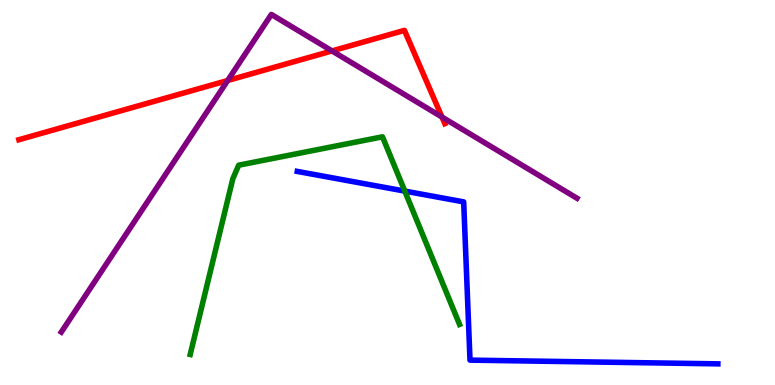[{'lines': ['blue', 'red'], 'intersections': []}, {'lines': ['green', 'red'], 'intersections': []}, {'lines': ['purple', 'red'], 'intersections': [{'x': 2.94, 'y': 7.91}, {'x': 4.28, 'y': 8.68}, {'x': 5.7, 'y': 6.96}]}, {'lines': ['blue', 'green'], 'intersections': [{'x': 5.22, 'y': 5.04}]}, {'lines': ['blue', 'purple'], 'intersections': []}, {'lines': ['green', 'purple'], 'intersections': []}]